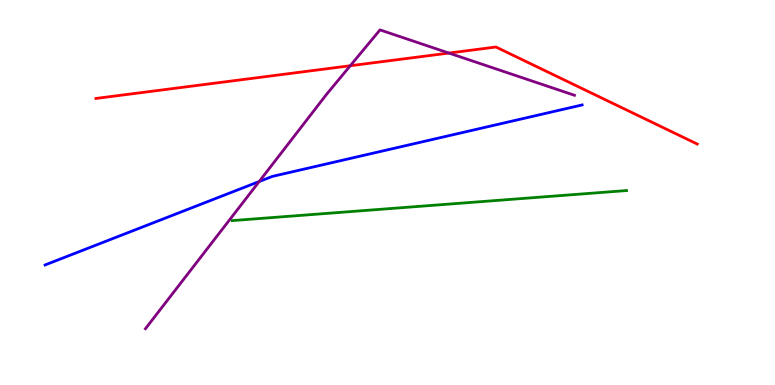[{'lines': ['blue', 'red'], 'intersections': []}, {'lines': ['green', 'red'], 'intersections': []}, {'lines': ['purple', 'red'], 'intersections': [{'x': 4.52, 'y': 8.29}, {'x': 5.79, 'y': 8.62}]}, {'lines': ['blue', 'green'], 'intersections': []}, {'lines': ['blue', 'purple'], 'intersections': [{'x': 3.34, 'y': 5.28}]}, {'lines': ['green', 'purple'], 'intersections': []}]